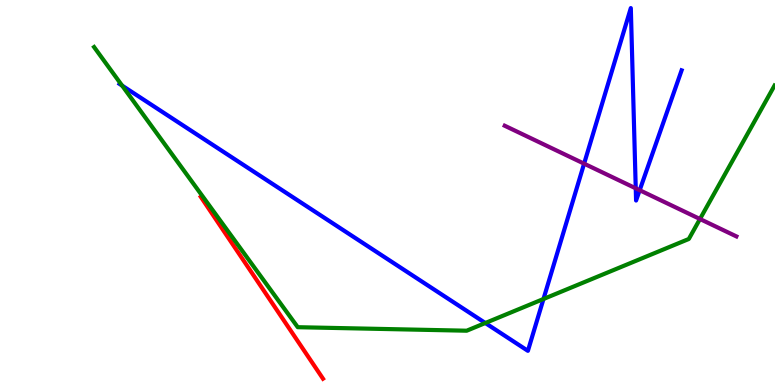[{'lines': ['blue', 'red'], 'intersections': []}, {'lines': ['green', 'red'], 'intersections': []}, {'lines': ['purple', 'red'], 'intersections': []}, {'lines': ['blue', 'green'], 'intersections': [{'x': 1.58, 'y': 7.78}, {'x': 6.26, 'y': 1.61}, {'x': 7.01, 'y': 2.23}]}, {'lines': ['blue', 'purple'], 'intersections': [{'x': 7.54, 'y': 5.75}, {'x': 8.2, 'y': 5.11}, {'x': 8.25, 'y': 5.06}]}, {'lines': ['green', 'purple'], 'intersections': [{'x': 9.03, 'y': 4.31}]}]